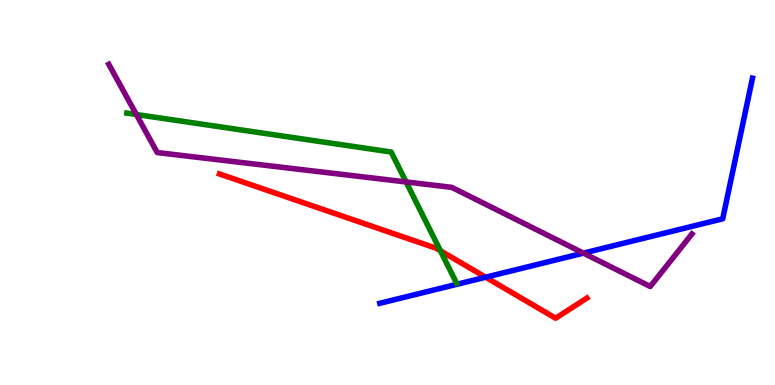[{'lines': ['blue', 'red'], 'intersections': [{'x': 6.27, 'y': 2.8}]}, {'lines': ['green', 'red'], 'intersections': [{'x': 5.68, 'y': 3.49}]}, {'lines': ['purple', 'red'], 'intersections': []}, {'lines': ['blue', 'green'], 'intersections': []}, {'lines': ['blue', 'purple'], 'intersections': [{'x': 7.53, 'y': 3.43}]}, {'lines': ['green', 'purple'], 'intersections': [{'x': 1.76, 'y': 7.03}, {'x': 5.24, 'y': 5.27}]}]